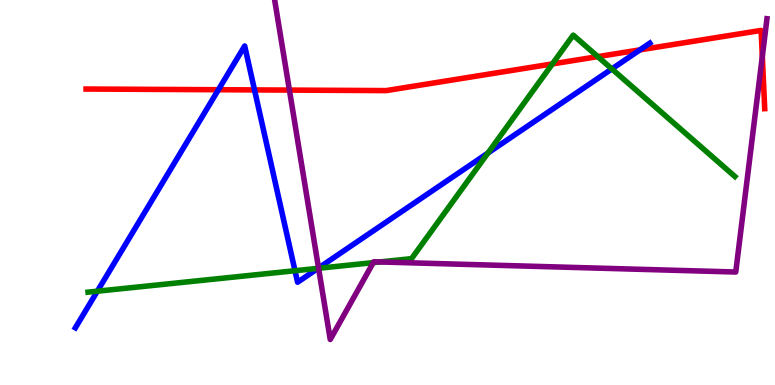[{'lines': ['blue', 'red'], 'intersections': [{'x': 2.82, 'y': 7.67}, {'x': 3.28, 'y': 7.66}, {'x': 8.26, 'y': 8.7}]}, {'lines': ['green', 'red'], 'intersections': [{'x': 7.13, 'y': 8.34}, {'x': 7.71, 'y': 8.53}]}, {'lines': ['purple', 'red'], 'intersections': [{'x': 3.73, 'y': 7.66}, {'x': 9.84, 'y': 8.53}]}, {'lines': ['blue', 'green'], 'intersections': [{'x': 1.26, 'y': 2.44}, {'x': 3.81, 'y': 2.97}, {'x': 4.1, 'y': 3.03}, {'x': 6.3, 'y': 6.03}, {'x': 7.9, 'y': 8.21}]}, {'lines': ['blue', 'purple'], 'intersections': [{'x': 4.11, 'y': 3.04}]}, {'lines': ['green', 'purple'], 'intersections': [{'x': 4.11, 'y': 3.03}, {'x': 4.82, 'y': 3.18}, {'x': 4.9, 'y': 3.2}]}]